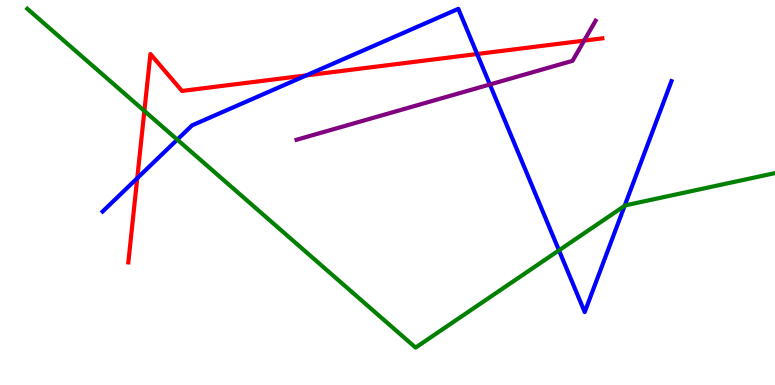[{'lines': ['blue', 'red'], 'intersections': [{'x': 1.77, 'y': 5.37}, {'x': 3.95, 'y': 8.04}, {'x': 6.16, 'y': 8.6}]}, {'lines': ['green', 'red'], 'intersections': [{'x': 1.86, 'y': 7.12}]}, {'lines': ['purple', 'red'], 'intersections': [{'x': 7.54, 'y': 8.94}]}, {'lines': ['blue', 'green'], 'intersections': [{'x': 2.29, 'y': 6.37}, {'x': 7.21, 'y': 3.5}, {'x': 8.06, 'y': 4.65}]}, {'lines': ['blue', 'purple'], 'intersections': [{'x': 6.32, 'y': 7.81}]}, {'lines': ['green', 'purple'], 'intersections': []}]